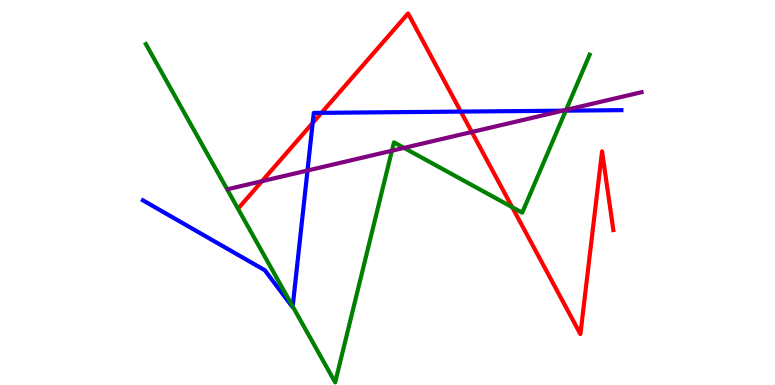[{'lines': ['blue', 'red'], 'intersections': [{'x': 4.03, 'y': 6.81}, {'x': 4.15, 'y': 7.07}, {'x': 5.95, 'y': 7.1}]}, {'lines': ['green', 'red'], 'intersections': [{'x': 6.61, 'y': 4.62}]}, {'lines': ['purple', 'red'], 'intersections': [{'x': 3.38, 'y': 5.29}, {'x': 6.09, 'y': 6.57}]}, {'lines': ['blue', 'green'], 'intersections': [{'x': 3.78, 'y': 2.04}, {'x': 7.3, 'y': 7.13}]}, {'lines': ['blue', 'purple'], 'intersections': [{'x': 3.97, 'y': 5.57}, {'x': 7.26, 'y': 7.13}]}, {'lines': ['green', 'purple'], 'intersections': [{'x': 5.06, 'y': 6.09}, {'x': 5.21, 'y': 6.16}, {'x': 7.3, 'y': 7.15}]}]